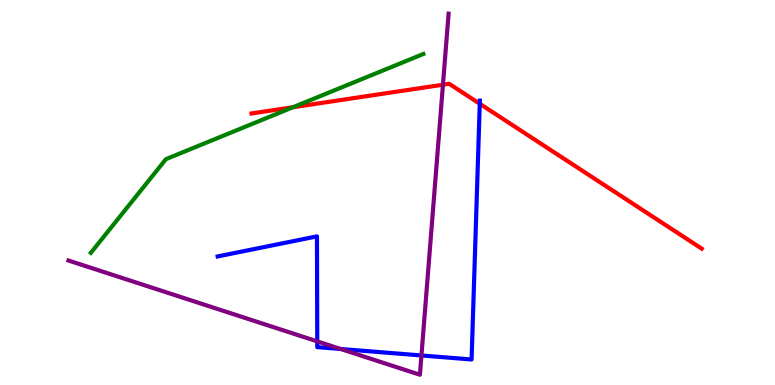[{'lines': ['blue', 'red'], 'intersections': [{'x': 6.19, 'y': 7.3}]}, {'lines': ['green', 'red'], 'intersections': [{'x': 3.78, 'y': 7.21}]}, {'lines': ['purple', 'red'], 'intersections': [{'x': 5.72, 'y': 7.8}]}, {'lines': ['blue', 'green'], 'intersections': []}, {'lines': ['blue', 'purple'], 'intersections': [{'x': 4.09, 'y': 1.13}, {'x': 4.4, 'y': 0.936}, {'x': 5.44, 'y': 0.767}]}, {'lines': ['green', 'purple'], 'intersections': []}]